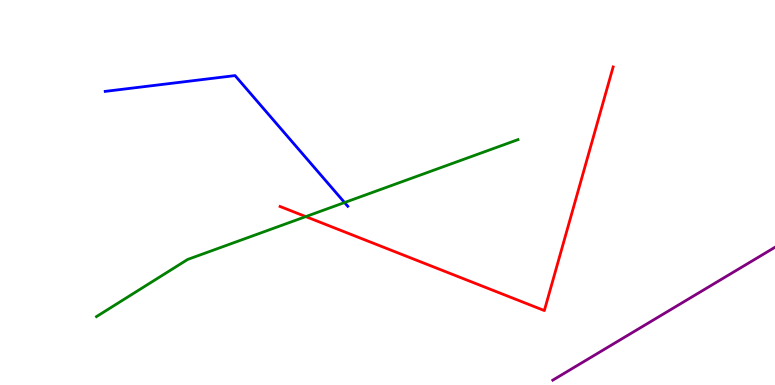[{'lines': ['blue', 'red'], 'intersections': []}, {'lines': ['green', 'red'], 'intersections': [{'x': 3.95, 'y': 4.37}]}, {'lines': ['purple', 'red'], 'intersections': []}, {'lines': ['blue', 'green'], 'intersections': [{'x': 4.45, 'y': 4.74}]}, {'lines': ['blue', 'purple'], 'intersections': []}, {'lines': ['green', 'purple'], 'intersections': []}]